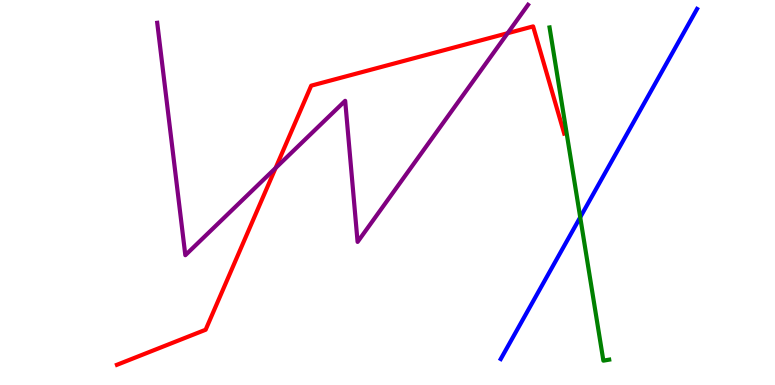[{'lines': ['blue', 'red'], 'intersections': []}, {'lines': ['green', 'red'], 'intersections': []}, {'lines': ['purple', 'red'], 'intersections': [{'x': 3.56, 'y': 5.64}, {'x': 6.55, 'y': 9.14}]}, {'lines': ['blue', 'green'], 'intersections': [{'x': 7.49, 'y': 4.36}]}, {'lines': ['blue', 'purple'], 'intersections': []}, {'lines': ['green', 'purple'], 'intersections': []}]